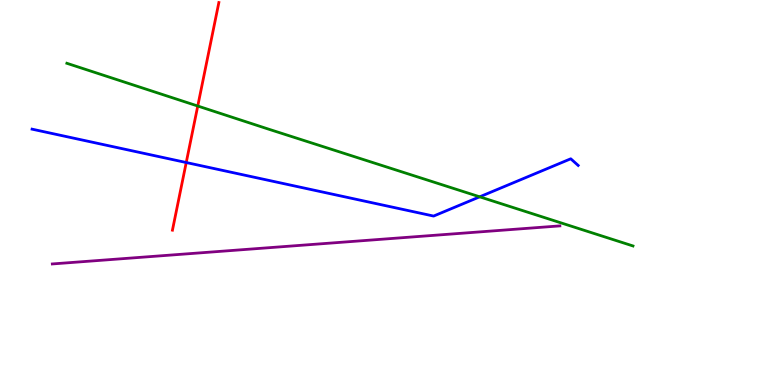[{'lines': ['blue', 'red'], 'intersections': [{'x': 2.4, 'y': 5.78}]}, {'lines': ['green', 'red'], 'intersections': [{'x': 2.55, 'y': 7.25}]}, {'lines': ['purple', 'red'], 'intersections': []}, {'lines': ['blue', 'green'], 'intersections': [{'x': 6.19, 'y': 4.89}]}, {'lines': ['blue', 'purple'], 'intersections': []}, {'lines': ['green', 'purple'], 'intersections': []}]